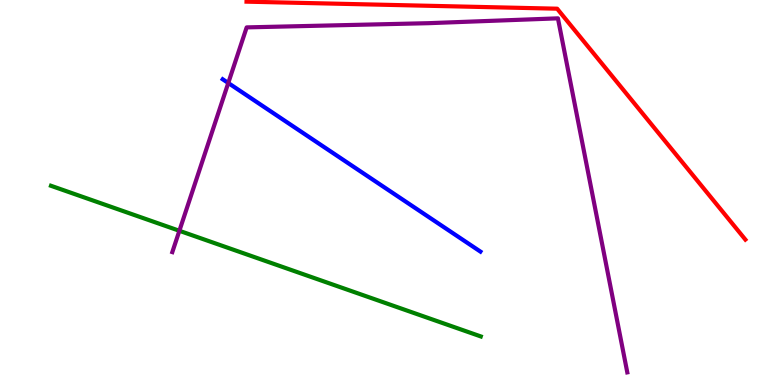[{'lines': ['blue', 'red'], 'intersections': []}, {'lines': ['green', 'red'], 'intersections': []}, {'lines': ['purple', 'red'], 'intersections': []}, {'lines': ['blue', 'green'], 'intersections': []}, {'lines': ['blue', 'purple'], 'intersections': [{'x': 2.95, 'y': 7.84}]}, {'lines': ['green', 'purple'], 'intersections': [{'x': 2.31, 'y': 4.01}]}]